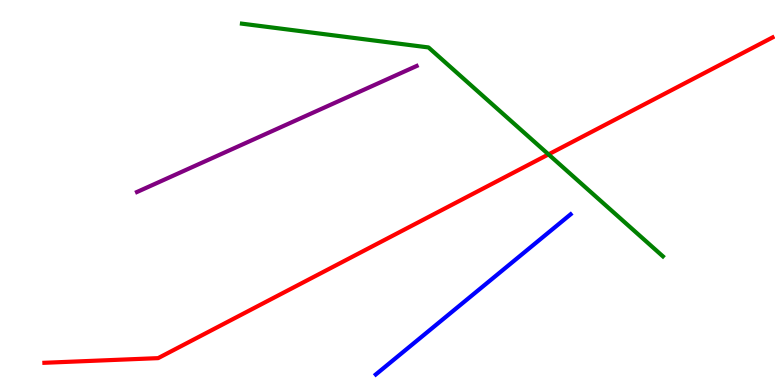[{'lines': ['blue', 'red'], 'intersections': []}, {'lines': ['green', 'red'], 'intersections': [{'x': 7.08, 'y': 5.99}]}, {'lines': ['purple', 'red'], 'intersections': []}, {'lines': ['blue', 'green'], 'intersections': []}, {'lines': ['blue', 'purple'], 'intersections': []}, {'lines': ['green', 'purple'], 'intersections': []}]